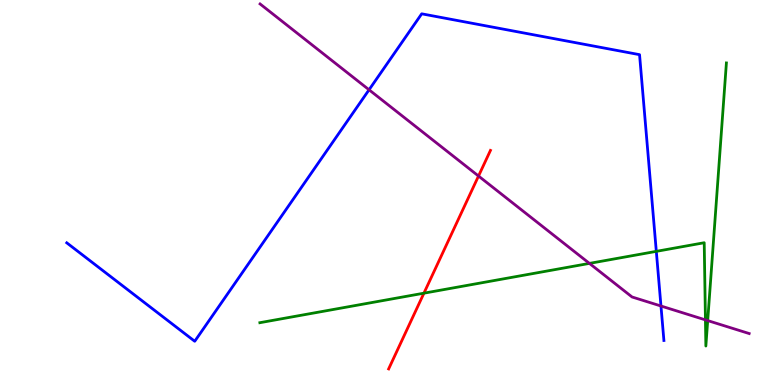[{'lines': ['blue', 'red'], 'intersections': []}, {'lines': ['green', 'red'], 'intersections': [{'x': 5.47, 'y': 2.39}]}, {'lines': ['purple', 'red'], 'intersections': [{'x': 6.17, 'y': 5.43}]}, {'lines': ['blue', 'green'], 'intersections': [{'x': 8.47, 'y': 3.47}]}, {'lines': ['blue', 'purple'], 'intersections': [{'x': 4.76, 'y': 7.67}, {'x': 8.53, 'y': 2.05}]}, {'lines': ['green', 'purple'], 'intersections': [{'x': 7.61, 'y': 3.16}, {'x': 9.1, 'y': 1.69}, {'x': 9.13, 'y': 1.67}]}]